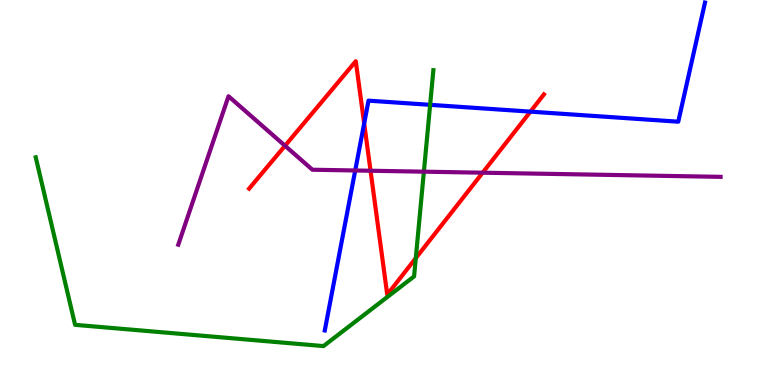[{'lines': ['blue', 'red'], 'intersections': [{'x': 4.7, 'y': 6.79}, {'x': 6.84, 'y': 7.1}]}, {'lines': ['green', 'red'], 'intersections': [{'x': 5.37, 'y': 3.3}]}, {'lines': ['purple', 'red'], 'intersections': [{'x': 3.68, 'y': 6.21}, {'x': 4.78, 'y': 5.57}, {'x': 6.23, 'y': 5.51}]}, {'lines': ['blue', 'green'], 'intersections': [{'x': 5.55, 'y': 7.28}]}, {'lines': ['blue', 'purple'], 'intersections': [{'x': 4.58, 'y': 5.57}]}, {'lines': ['green', 'purple'], 'intersections': [{'x': 5.47, 'y': 5.54}]}]